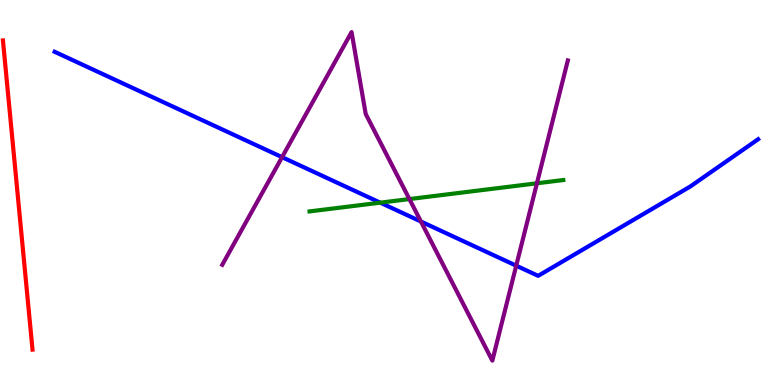[{'lines': ['blue', 'red'], 'intersections': []}, {'lines': ['green', 'red'], 'intersections': []}, {'lines': ['purple', 'red'], 'intersections': []}, {'lines': ['blue', 'green'], 'intersections': [{'x': 4.91, 'y': 4.74}]}, {'lines': ['blue', 'purple'], 'intersections': [{'x': 3.64, 'y': 5.92}, {'x': 5.43, 'y': 4.25}, {'x': 6.66, 'y': 3.1}]}, {'lines': ['green', 'purple'], 'intersections': [{'x': 5.28, 'y': 4.83}, {'x': 6.93, 'y': 5.24}]}]